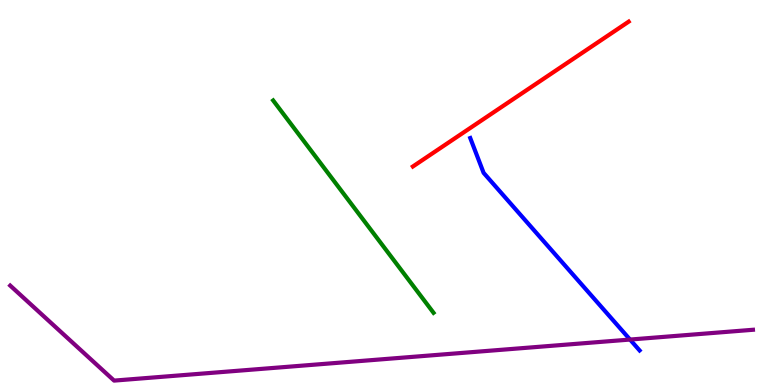[{'lines': ['blue', 'red'], 'intersections': []}, {'lines': ['green', 'red'], 'intersections': []}, {'lines': ['purple', 'red'], 'intersections': []}, {'lines': ['blue', 'green'], 'intersections': []}, {'lines': ['blue', 'purple'], 'intersections': [{'x': 8.13, 'y': 1.18}]}, {'lines': ['green', 'purple'], 'intersections': []}]